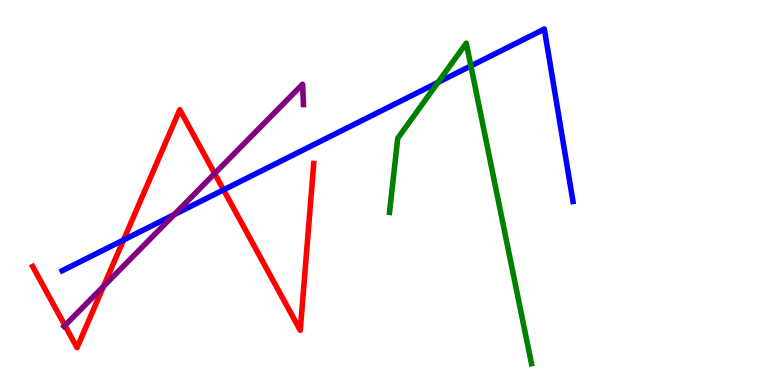[{'lines': ['blue', 'red'], 'intersections': [{'x': 1.59, 'y': 3.77}, {'x': 2.88, 'y': 5.07}]}, {'lines': ['green', 'red'], 'intersections': []}, {'lines': ['purple', 'red'], 'intersections': [{'x': 0.838, 'y': 1.55}, {'x': 1.34, 'y': 2.56}, {'x': 2.77, 'y': 5.49}]}, {'lines': ['blue', 'green'], 'intersections': [{'x': 5.65, 'y': 7.86}, {'x': 6.08, 'y': 8.29}]}, {'lines': ['blue', 'purple'], 'intersections': [{'x': 2.25, 'y': 4.43}]}, {'lines': ['green', 'purple'], 'intersections': []}]